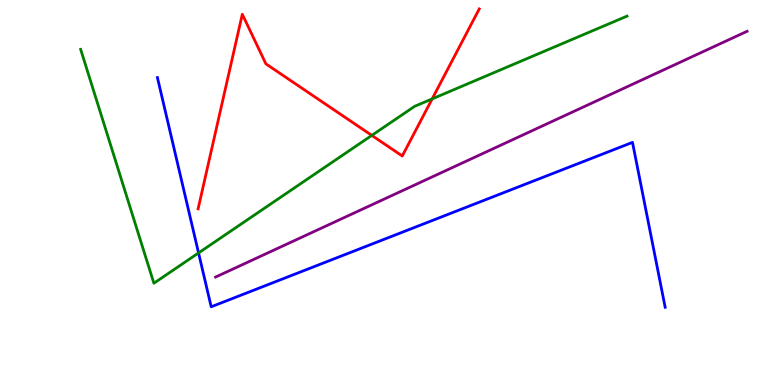[{'lines': ['blue', 'red'], 'intersections': []}, {'lines': ['green', 'red'], 'intersections': [{'x': 4.8, 'y': 6.48}, {'x': 5.58, 'y': 7.43}]}, {'lines': ['purple', 'red'], 'intersections': []}, {'lines': ['blue', 'green'], 'intersections': [{'x': 2.56, 'y': 3.43}]}, {'lines': ['blue', 'purple'], 'intersections': []}, {'lines': ['green', 'purple'], 'intersections': []}]